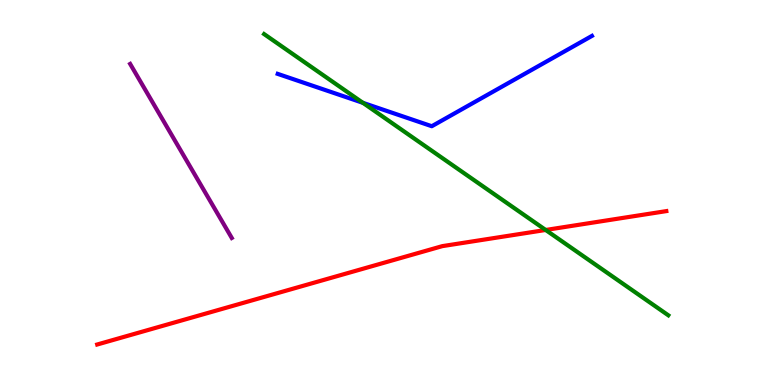[{'lines': ['blue', 'red'], 'intersections': []}, {'lines': ['green', 'red'], 'intersections': [{'x': 7.04, 'y': 4.03}]}, {'lines': ['purple', 'red'], 'intersections': []}, {'lines': ['blue', 'green'], 'intersections': [{'x': 4.68, 'y': 7.33}]}, {'lines': ['blue', 'purple'], 'intersections': []}, {'lines': ['green', 'purple'], 'intersections': []}]